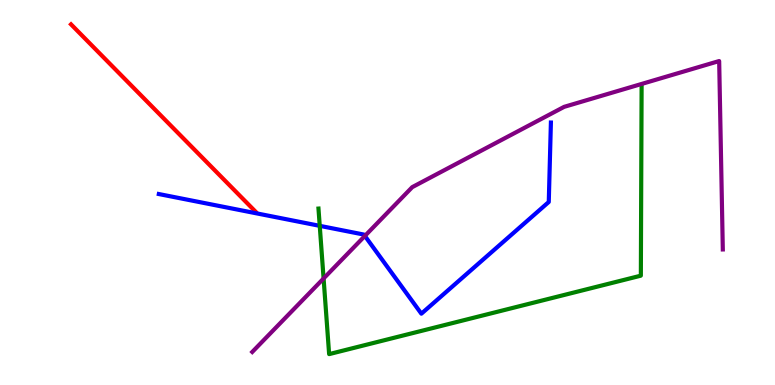[{'lines': ['blue', 'red'], 'intersections': []}, {'lines': ['green', 'red'], 'intersections': []}, {'lines': ['purple', 'red'], 'intersections': []}, {'lines': ['blue', 'green'], 'intersections': [{'x': 4.13, 'y': 4.13}]}, {'lines': ['blue', 'purple'], 'intersections': [{'x': 4.71, 'y': 3.87}]}, {'lines': ['green', 'purple'], 'intersections': [{'x': 4.18, 'y': 2.77}]}]